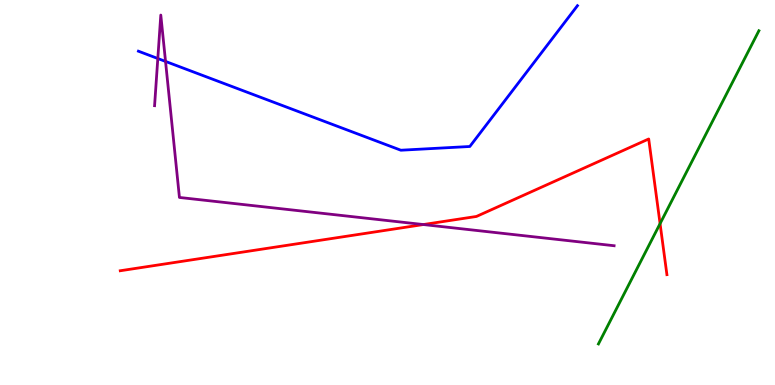[{'lines': ['blue', 'red'], 'intersections': []}, {'lines': ['green', 'red'], 'intersections': [{'x': 8.52, 'y': 4.19}]}, {'lines': ['purple', 'red'], 'intersections': [{'x': 5.46, 'y': 4.17}]}, {'lines': ['blue', 'green'], 'intersections': []}, {'lines': ['blue', 'purple'], 'intersections': [{'x': 2.04, 'y': 8.48}, {'x': 2.14, 'y': 8.4}]}, {'lines': ['green', 'purple'], 'intersections': []}]